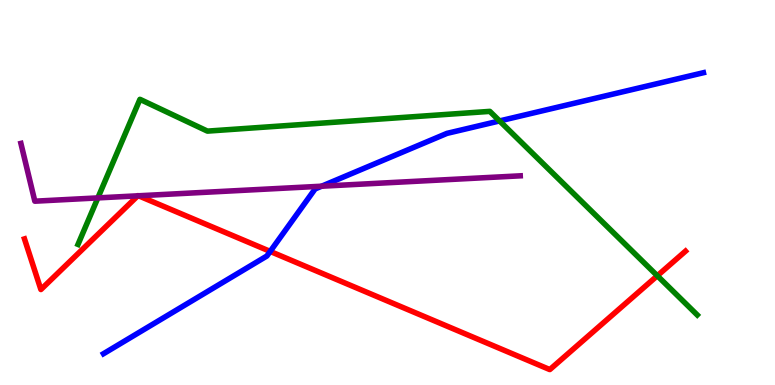[{'lines': ['blue', 'red'], 'intersections': [{'x': 3.49, 'y': 3.47}]}, {'lines': ['green', 'red'], 'intersections': [{'x': 8.48, 'y': 2.84}]}, {'lines': ['purple', 'red'], 'intersections': [{'x': 1.78, 'y': 4.91}, {'x': 1.79, 'y': 4.91}]}, {'lines': ['blue', 'green'], 'intersections': [{'x': 6.45, 'y': 6.86}]}, {'lines': ['blue', 'purple'], 'intersections': [{'x': 4.15, 'y': 5.16}]}, {'lines': ['green', 'purple'], 'intersections': [{'x': 1.26, 'y': 4.86}]}]